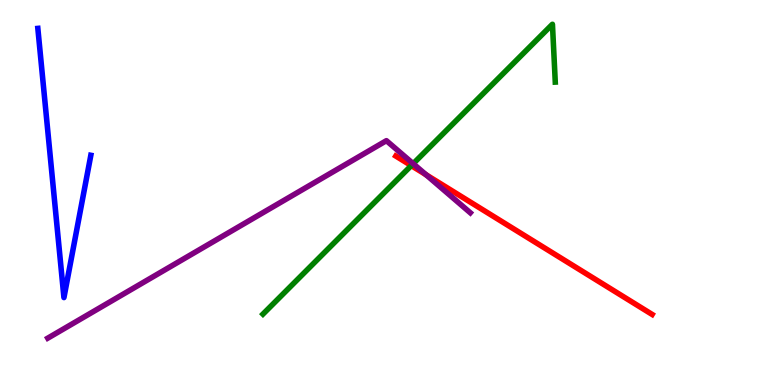[{'lines': ['blue', 'red'], 'intersections': []}, {'lines': ['green', 'red'], 'intersections': [{'x': 5.31, 'y': 5.7}]}, {'lines': ['purple', 'red'], 'intersections': [{'x': 5.5, 'y': 5.46}]}, {'lines': ['blue', 'green'], 'intersections': []}, {'lines': ['blue', 'purple'], 'intersections': []}, {'lines': ['green', 'purple'], 'intersections': [{'x': 5.33, 'y': 5.75}]}]